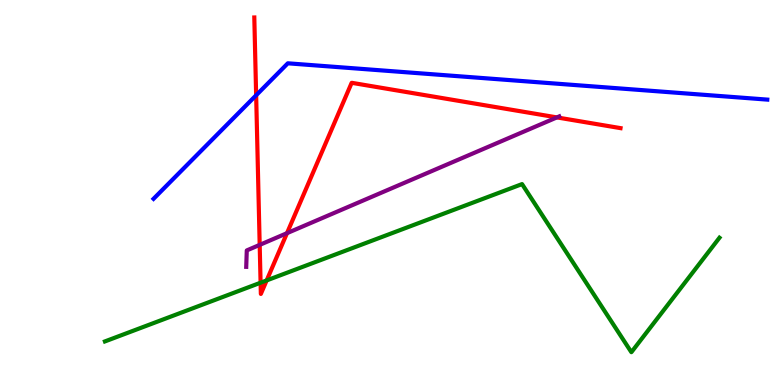[{'lines': ['blue', 'red'], 'intersections': [{'x': 3.31, 'y': 7.53}]}, {'lines': ['green', 'red'], 'intersections': [{'x': 3.36, 'y': 2.66}, {'x': 3.44, 'y': 2.72}]}, {'lines': ['purple', 'red'], 'intersections': [{'x': 3.35, 'y': 3.64}, {'x': 3.7, 'y': 3.94}, {'x': 7.19, 'y': 6.95}]}, {'lines': ['blue', 'green'], 'intersections': []}, {'lines': ['blue', 'purple'], 'intersections': []}, {'lines': ['green', 'purple'], 'intersections': []}]